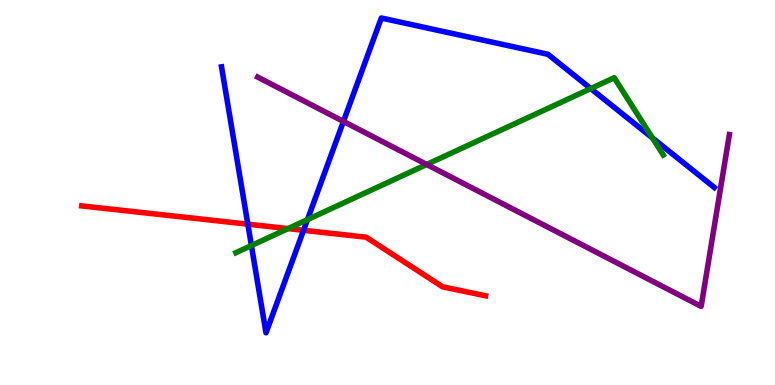[{'lines': ['blue', 'red'], 'intersections': [{'x': 3.2, 'y': 4.18}, {'x': 3.92, 'y': 4.02}]}, {'lines': ['green', 'red'], 'intersections': [{'x': 3.72, 'y': 4.06}]}, {'lines': ['purple', 'red'], 'intersections': []}, {'lines': ['blue', 'green'], 'intersections': [{'x': 3.24, 'y': 3.62}, {'x': 3.97, 'y': 4.3}, {'x': 7.62, 'y': 7.7}, {'x': 8.42, 'y': 6.42}]}, {'lines': ['blue', 'purple'], 'intersections': [{'x': 4.43, 'y': 6.85}]}, {'lines': ['green', 'purple'], 'intersections': [{'x': 5.51, 'y': 5.73}]}]